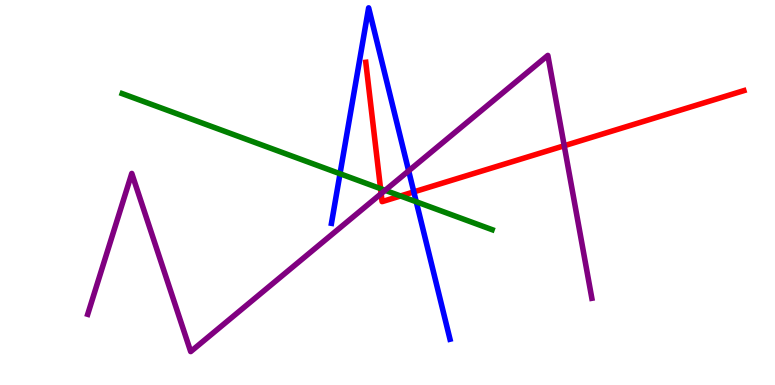[{'lines': ['blue', 'red'], 'intersections': [{'x': 5.34, 'y': 5.02}]}, {'lines': ['green', 'red'], 'intersections': [{'x': 4.91, 'y': 5.1}, {'x': 5.17, 'y': 4.91}]}, {'lines': ['purple', 'red'], 'intersections': [{'x': 4.92, 'y': 4.97}, {'x': 7.28, 'y': 6.21}]}, {'lines': ['blue', 'green'], 'intersections': [{'x': 4.39, 'y': 5.49}, {'x': 5.37, 'y': 4.76}]}, {'lines': ['blue', 'purple'], 'intersections': [{'x': 5.27, 'y': 5.56}]}, {'lines': ['green', 'purple'], 'intersections': [{'x': 4.97, 'y': 5.06}]}]